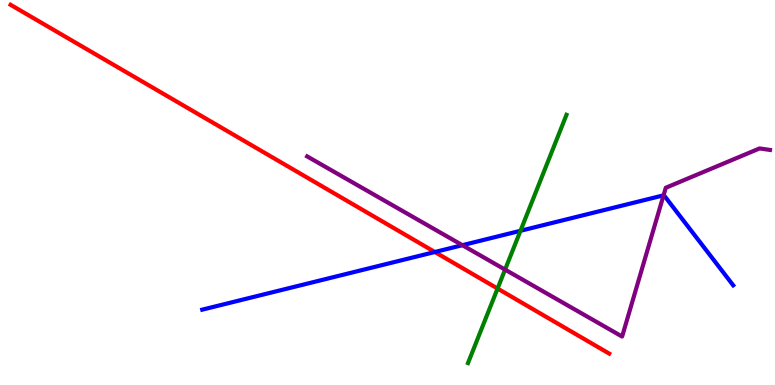[{'lines': ['blue', 'red'], 'intersections': [{'x': 5.61, 'y': 3.45}]}, {'lines': ['green', 'red'], 'intersections': [{'x': 6.42, 'y': 2.51}]}, {'lines': ['purple', 'red'], 'intersections': []}, {'lines': ['blue', 'green'], 'intersections': [{'x': 6.72, 'y': 4.01}]}, {'lines': ['blue', 'purple'], 'intersections': [{'x': 5.97, 'y': 3.63}, {'x': 8.56, 'y': 4.93}]}, {'lines': ['green', 'purple'], 'intersections': [{'x': 6.52, 'y': 3.0}]}]